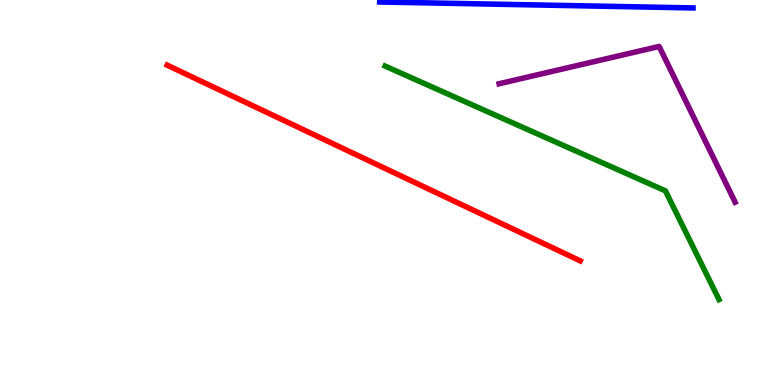[{'lines': ['blue', 'red'], 'intersections': []}, {'lines': ['green', 'red'], 'intersections': []}, {'lines': ['purple', 'red'], 'intersections': []}, {'lines': ['blue', 'green'], 'intersections': []}, {'lines': ['blue', 'purple'], 'intersections': []}, {'lines': ['green', 'purple'], 'intersections': []}]